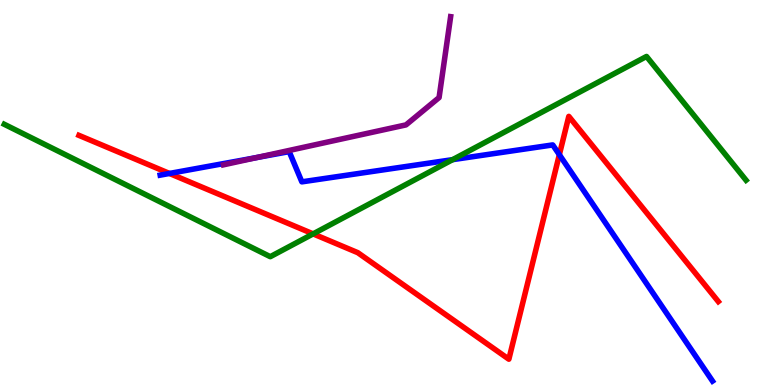[{'lines': ['blue', 'red'], 'intersections': [{'x': 2.19, 'y': 5.49}, {'x': 7.22, 'y': 5.98}]}, {'lines': ['green', 'red'], 'intersections': [{'x': 4.04, 'y': 3.93}]}, {'lines': ['purple', 'red'], 'intersections': []}, {'lines': ['blue', 'green'], 'intersections': [{'x': 5.84, 'y': 5.85}]}, {'lines': ['blue', 'purple'], 'intersections': [{'x': 3.31, 'y': 5.91}]}, {'lines': ['green', 'purple'], 'intersections': []}]